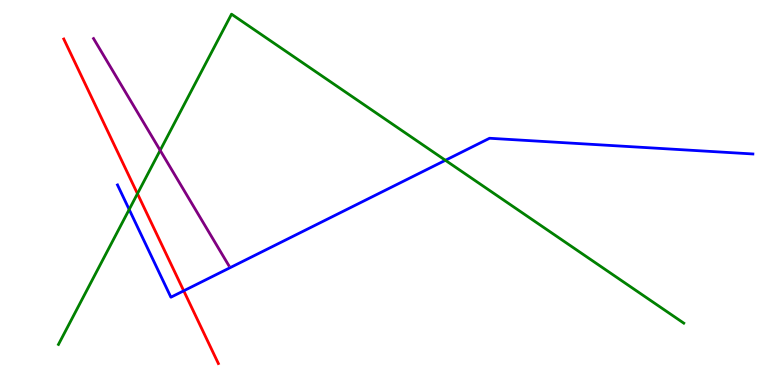[{'lines': ['blue', 'red'], 'intersections': [{'x': 2.37, 'y': 2.45}]}, {'lines': ['green', 'red'], 'intersections': [{'x': 1.77, 'y': 4.97}]}, {'lines': ['purple', 'red'], 'intersections': []}, {'lines': ['blue', 'green'], 'intersections': [{'x': 1.67, 'y': 4.56}, {'x': 5.75, 'y': 5.84}]}, {'lines': ['blue', 'purple'], 'intersections': []}, {'lines': ['green', 'purple'], 'intersections': [{'x': 2.07, 'y': 6.09}]}]